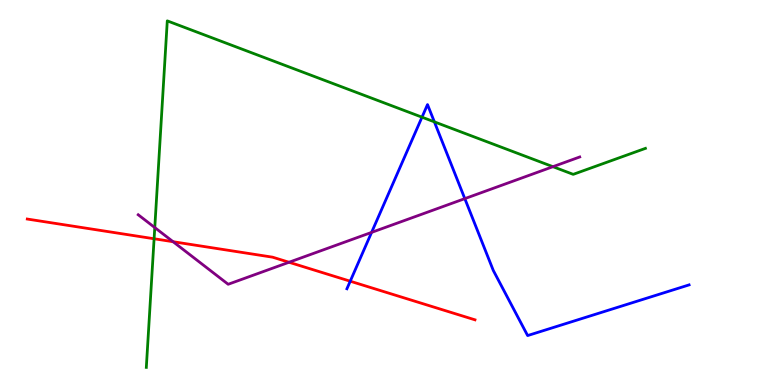[{'lines': ['blue', 'red'], 'intersections': [{'x': 4.52, 'y': 2.7}]}, {'lines': ['green', 'red'], 'intersections': [{'x': 1.99, 'y': 3.8}]}, {'lines': ['purple', 'red'], 'intersections': [{'x': 2.23, 'y': 3.72}, {'x': 3.73, 'y': 3.19}]}, {'lines': ['blue', 'green'], 'intersections': [{'x': 5.45, 'y': 6.96}, {'x': 5.6, 'y': 6.83}]}, {'lines': ['blue', 'purple'], 'intersections': [{'x': 4.79, 'y': 3.96}, {'x': 6.0, 'y': 4.84}]}, {'lines': ['green', 'purple'], 'intersections': [{'x': 2.0, 'y': 4.09}, {'x': 7.13, 'y': 5.67}]}]